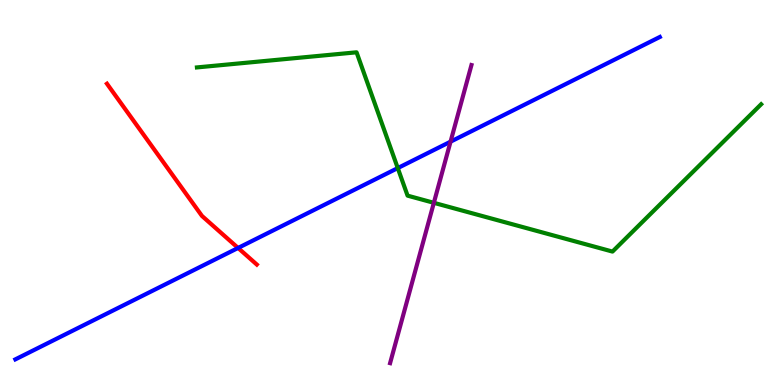[{'lines': ['blue', 'red'], 'intersections': [{'x': 3.07, 'y': 3.56}]}, {'lines': ['green', 'red'], 'intersections': []}, {'lines': ['purple', 'red'], 'intersections': []}, {'lines': ['blue', 'green'], 'intersections': [{'x': 5.13, 'y': 5.63}]}, {'lines': ['blue', 'purple'], 'intersections': [{'x': 5.81, 'y': 6.32}]}, {'lines': ['green', 'purple'], 'intersections': [{'x': 5.6, 'y': 4.73}]}]